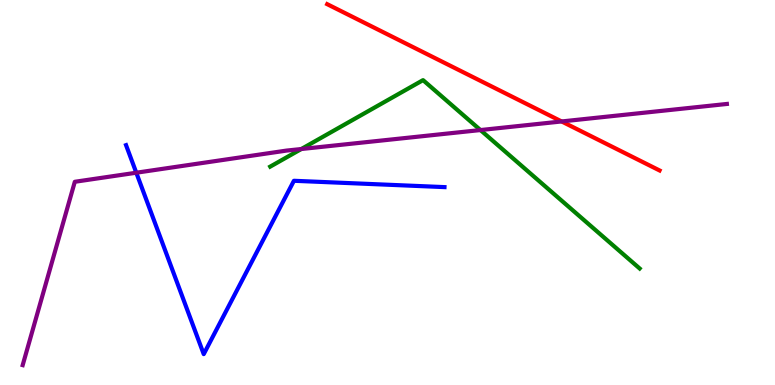[{'lines': ['blue', 'red'], 'intersections': []}, {'lines': ['green', 'red'], 'intersections': []}, {'lines': ['purple', 'red'], 'intersections': [{'x': 7.25, 'y': 6.85}]}, {'lines': ['blue', 'green'], 'intersections': []}, {'lines': ['blue', 'purple'], 'intersections': [{'x': 1.76, 'y': 5.51}]}, {'lines': ['green', 'purple'], 'intersections': [{'x': 3.89, 'y': 6.13}, {'x': 6.2, 'y': 6.62}]}]